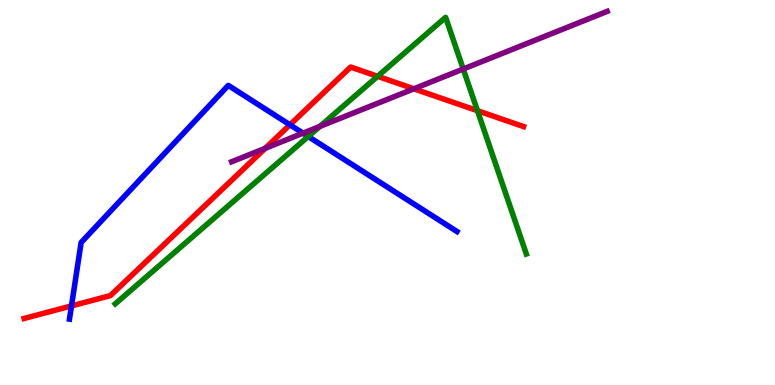[{'lines': ['blue', 'red'], 'intersections': [{'x': 0.922, 'y': 2.05}, {'x': 3.74, 'y': 6.76}]}, {'lines': ['green', 'red'], 'intersections': [{'x': 4.87, 'y': 8.02}, {'x': 6.16, 'y': 7.12}]}, {'lines': ['purple', 'red'], 'intersections': [{'x': 3.42, 'y': 6.15}, {'x': 5.34, 'y': 7.69}]}, {'lines': ['blue', 'green'], 'intersections': [{'x': 3.98, 'y': 6.45}]}, {'lines': ['blue', 'purple'], 'intersections': [{'x': 3.91, 'y': 6.54}]}, {'lines': ['green', 'purple'], 'intersections': [{'x': 4.13, 'y': 6.72}, {'x': 5.98, 'y': 8.21}]}]